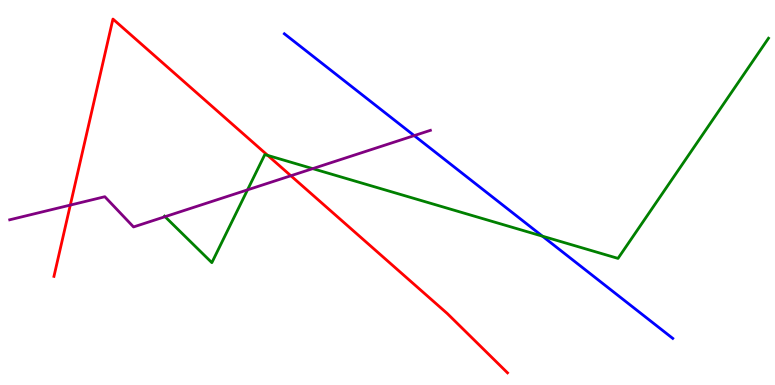[{'lines': ['blue', 'red'], 'intersections': []}, {'lines': ['green', 'red'], 'intersections': [{'x': 3.46, 'y': 5.96}]}, {'lines': ['purple', 'red'], 'intersections': [{'x': 0.907, 'y': 4.67}, {'x': 3.75, 'y': 5.43}]}, {'lines': ['blue', 'green'], 'intersections': [{'x': 7.0, 'y': 3.87}]}, {'lines': ['blue', 'purple'], 'intersections': [{'x': 5.34, 'y': 6.48}]}, {'lines': ['green', 'purple'], 'intersections': [{'x': 2.13, 'y': 4.37}, {'x': 3.19, 'y': 5.07}, {'x': 4.04, 'y': 5.62}]}]